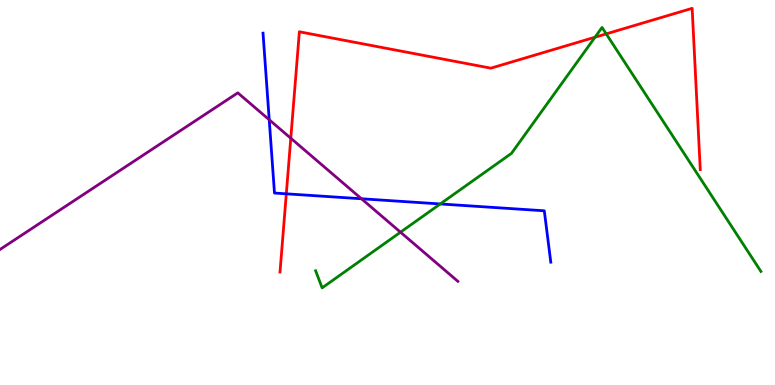[{'lines': ['blue', 'red'], 'intersections': [{'x': 3.69, 'y': 4.97}]}, {'lines': ['green', 'red'], 'intersections': [{'x': 7.68, 'y': 9.03}, {'x': 7.82, 'y': 9.12}]}, {'lines': ['purple', 'red'], 'intersections': [{'x': 3.75, 'y': 6.41}]}, {'lines': ['blue', 'green'], 'intersections': [{'x': 5.68, 'y': 4.7}]}, {'lines': ['blue', 'purple'], 'intersections': [{'x': 3.47, 'y': 6.89}, {'x': 4.66, 'y': 4.84}]}, {'lines': ['green', 'purple'], 'intersections': [{'x': 5.17, 'y': 3.97}]}]